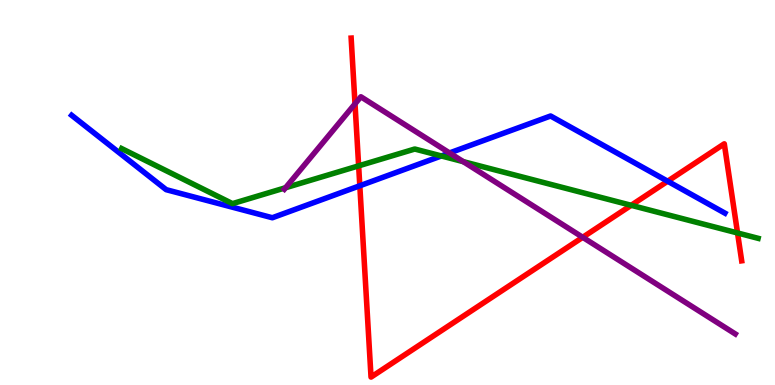[{'lines': ['blue', 'red'], 'intersections': [{'x': 4.64, 'y': 5.18}, {'x': 8.61, 'y': 5.29}]}, {'lines': ['green', 'red'], 'intersections': [{'x': 4.63, 'y': 5.69}, {'x': 8.14, 'y': 4.67}, {'x': 9.52, 'y': 3.95}]}, {'lines': ['purple', 'red'], 'intersections': [{'x': 4.58, 'y': 7.3}, {'x': 7.52, 'y': 3.84}]}, {'lines': ['blue', 'green'], 'intersections': [{'x': 5.69, 'y': 5.95}]}, {'lines': ['blue', 'purple'], 'intersections': [{'x': 5.8, 'y': 6.03}]}, {'lines': ['green', 'purple'], 'intersections': [{'x': 3.68, 'y': 5.12}, {'x': 5.98, 'y': 5.8}]}]